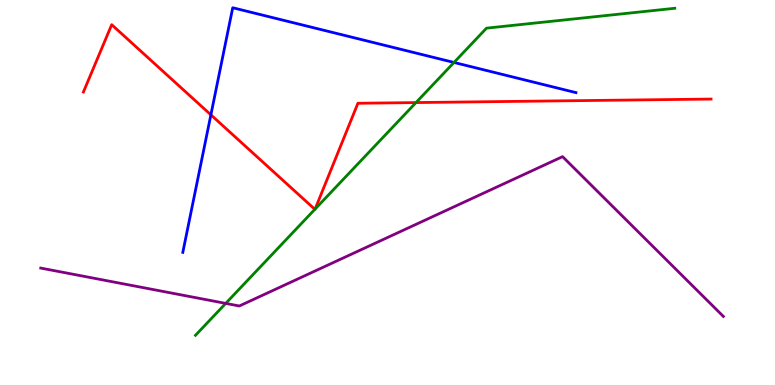[{'lines': ['blue', 'red'], 'intersections': [{'x': 2.72, 'y': 7.02}]}, {'lines': ['green', 'red'], 'intersections': [{'x': 4.06, 'y': 4.56}, {'x': 4.07, 'y': 4.57}, {'x': 5.37, 'y': 7.34}]}, {'lines': ['purple', 'red'], 'intersections': []}, {'lines': ['blue', 'green'], 'intersections': [{'x': 5.86, 'y': 8.38}]}, {'lines': ['blue', 'purple'], 'intersections': []}, {'lines': ['green', 'purple'], 'intersections': [{'x': 2.91, 'y': 2.12}]}]